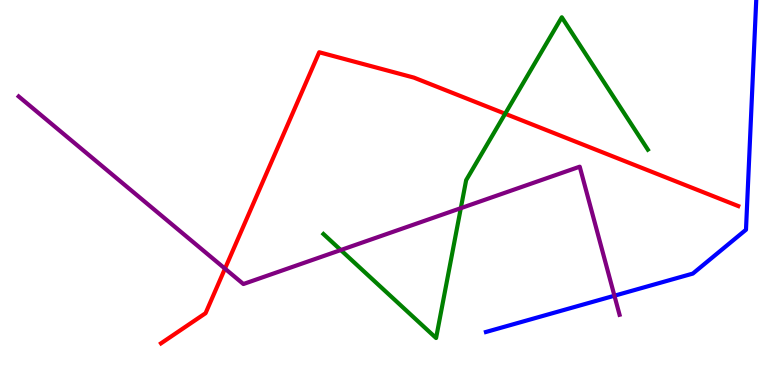[{'lines': ['blue', 'red'], 'intersections': []}, {'lines': ['green', 'red'], 'intersections': [{'x': 6.52, 'y': 7.05}]}, {'lines': ['purple', 'red'], 'intersections': [{'x': 2.9, 'y': 3.02}]}, {'lines': ['blue', 'green'], 'intersections': []}, {'lines': ['blue', 'purple'], 'intersections': [{'x': 7.93, 'y': 2.32}]}, {'lines': ['green', 'purple'], 'intersections': [{'x': 4.4, 'y': 3.51}, {'x': 5.95, 'y': 4.59}]}]